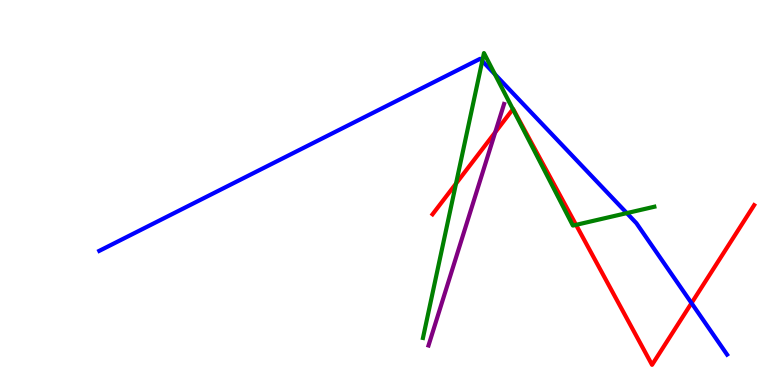[{'lines': ['blue', 'red'], 'intersections': [{'x': 8.92, 'y': 2.13}]}, {'lines': ['green', 'red'], 'intersections': [{'x': 5.88, 'y': 5.23}, {'x': 6.62, 'y': 7.16}, {'x': 7.43, 'y': 4.16}]}, {'lines': ['purple', 'red'], 'intersections': [{'x': 6.39, 'y': 6.56}]}, {'lines': ['blue', 'green'], 'intersections': [{'x': 6.22, 'y': 8.42}, {'x': 6.39, 'y': 8.07}, {'x': 8.09, 'y': 4.46}]}, {'lines': ['blue', 'purple'], 'intersections': []}, {'lines': ['green', 'purple'], 'intersections': []}]